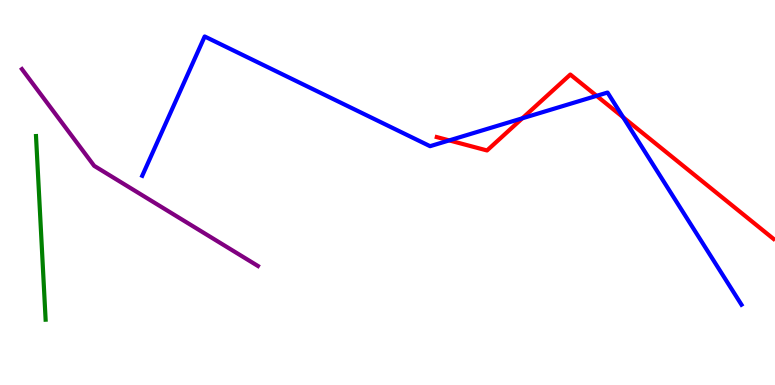[{'lines': ['blue', 'red'], 'intersections': [{'x': 5.8, 'y': 6.35}, {'x': 6.74, 'y': 6.93}, {'x': 7.7, 'y': 7.51}, {'x': 8.04, 'y': 6.95}]}, {'lines': ['green', 'red'], 'intersections': []}, {'lines': ['purple', 'red'], 'intersections': []}, {'lines': ['blue', 'green'], 'intersections': []}, {'lines': ['blue', 'purple'], 'intersections': []}, {'lines': ['green', 'purple'], 'intersections': []}]